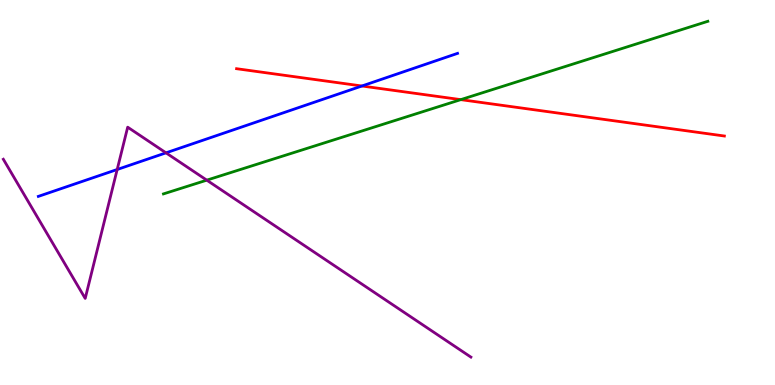[{'lines': ['blue', 'red'], 'intersections': [{'x': 4.67, 'y': 7.77}]}, {'lines': ['green', 'red'], 'intersections': [{'x': 5.95, 'y': 7.41}]}, {'lines': ['purple', 'red'], 'intersections': []}, {'lines': ['blue', 'green'], 'intersections': []}, {'lines': ['blue', 'purple'], 'intersections': [{'x': 1.51, 'y': 5.6}, {'x': 2.14, 'y': 6.03}]}, {'lines': ['green', 'purple'], 'intersections': [{'x': 2.67, 'y': 5.32}]}]